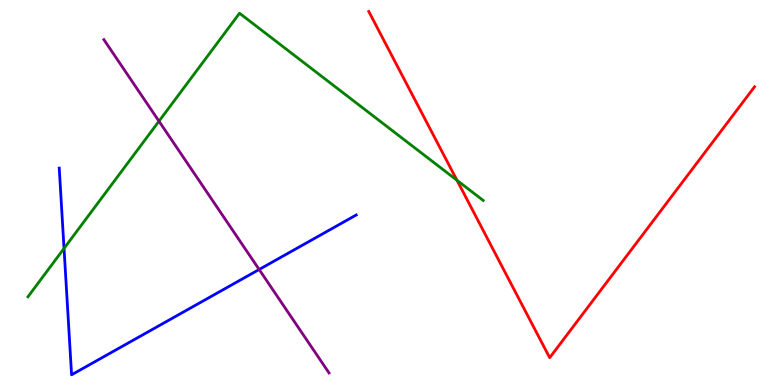[{'lines': ['blue', 'red'], 'intersections': []}, {'lines': ['green', 'red'], 'intersections': [{'x': 5.9, 'y': 5.32}]}, {'lines': ['purple', 'red'], 'intersections': []}, {'lines': ['blue', 'green'], 'intersections': [{'x': 0.826, 'y': 3.55}]}, {'lines': ['blue', 'purple'], 'intersections': [{'x': 3.34, 'y': 3.0}]}, {'lines': ['green', 'purple'], 'intersections': [{'x': 2.05, 'y': 6.85}]}]